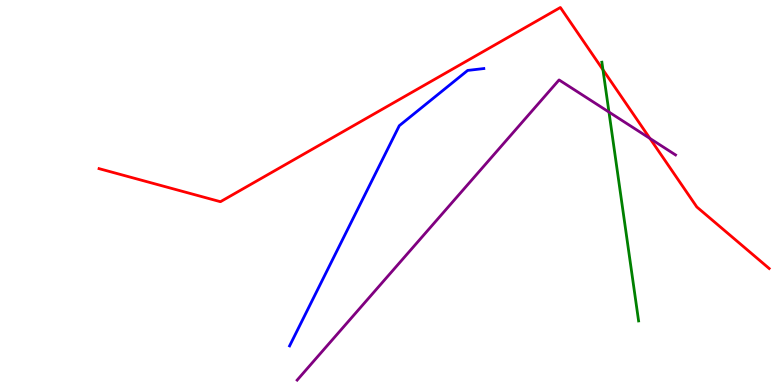[{'lines': ['blue', 'red'], 'intersections': []}, {'lines': ['green', 'red'], 'intersections': [{'x': 7.78, 'y': 8.19}]}, {'lines': ['purple', 'red'], 'intersections': [{'x': 8.39, 'y': 6.4}]}, {'lines': ['blue', 'green'], 'intersections': []}, {'lines': ['blue', 'purple'], 'intersections': []}, {'lines': ['green', 'purple'], 'intersections': [{'x': 7.86, 'y': 7.09}]}]